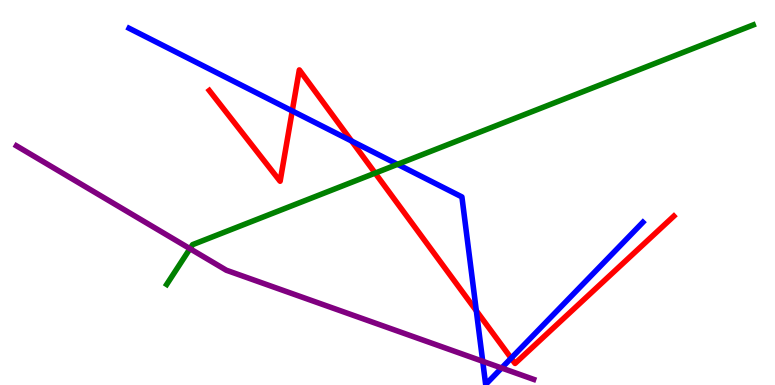[{'lines': ['blue', 'red'], 'intersections': [{'x': 3.77, 'y': 7.12}, {'x': 4.54, 'y': 6.34}, {'x': 6.15, 'y': 1.93}, {'x': 6.6, 'y': 0.697}]}, {'lines': ['green', 'red'], 'intersections': [{'x': 4.84, 'y': 5.5}]}, {'lines': ['purple', 'red'], 'intersections': []}, {'lines': ['blue', 'green'], 'intersections': [{'x': 5.13, 'y': 5.73}]}, {'lines': ['blue', 'purple'], 'intersections': [{'x': 6.23, 'y': 0.616}, {'x': 6.47, 'y': 0.441}]}, {'lines': ['green', 'purple'], 'intersections': [{'x': 2.45, 'y': 3.54}]}]